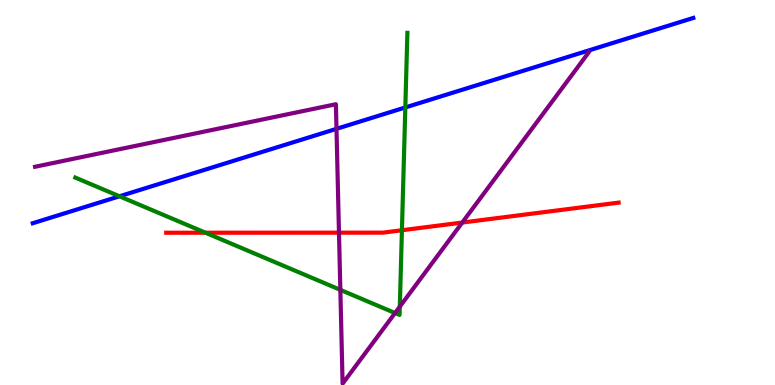[{'lines': ['blue', 'red'], 'intersections': []}, {'lines': ['green', 'red'], 'intersections': [{'x': 2.65, 'y': 3.96}, {'x': 5.19, 'y': 4.02}]}, {'lines': ['purple', 'red'], 'intersections': [{'x': 4.37, 'y': 3.96}, {'x': 5.96, 'y': 4.22}]}, {'lines': ['blue', 'green'], 'intersections': [{'x': 1.54, 'y': 4.9}, {'x': 5.23, 'y': 7.21}]}, {'lines': ['blue', 'purple'], 'intersections': [{'x': 4.34, 'y': 6.65}]}, {'lines': ['green', 'purple'], 'intersections': [{'x': 4.39, 'y': 2.47}, {'x': 5.1, 'y': 1.87}, {'x': 5.16, 'y': 2.04}]}]